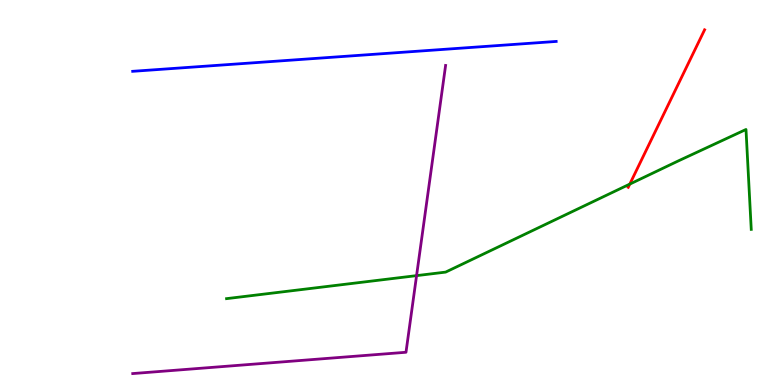[{'lines': ['blue', 'red'], 'intersections': []}, {'lines': ['green', 'red'], 'intersections': [{'x': 8.13, 'y': 5.22}]}, {'lines': ['purple', 'red'], 'intersections': []}, {'lines': ['blue', 'green'], 'intersections': []}, {'lines': ['blue', 'purple'], 'intersections': []}, {'lines': ['green', 'purple'], 'intersections': [{'x': 5.38, 'y': 2.84}]}]